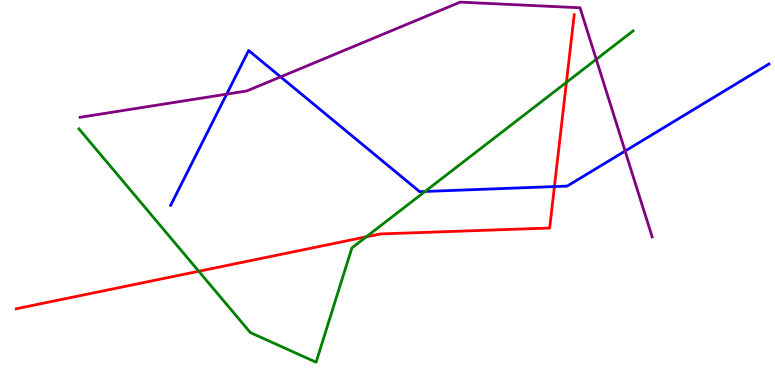[{'lines': ['blue', 'red'], 'intersections': [{'x': 7.15, 'y': 5.15}]}, {'lines': ['green', 'red'], 'intersections': [{'x': 2.56, 'y': 2.95}, {'x': 4.73, 'y': 3.85}, {'x': 7.31, 'y': 7.86}]}, {'lines': ['purple', 'red'], 'intersections': []}, {'lines': ['blue', 'green'], 'intersections': [{'x': 5.48, 'y': 5.03}]}, {'lines': ['blue', 'purple'], 'intersections': [{'x': 2.92, 'y': 7.55}, {'x': 3.62, 'y': 8.0}, {'x': 8.07, 'y': 6.08}]}, {'lines': ['green', 'purple'], 'intersections': [{'x': 7.69, 'y': 8.46}]}]